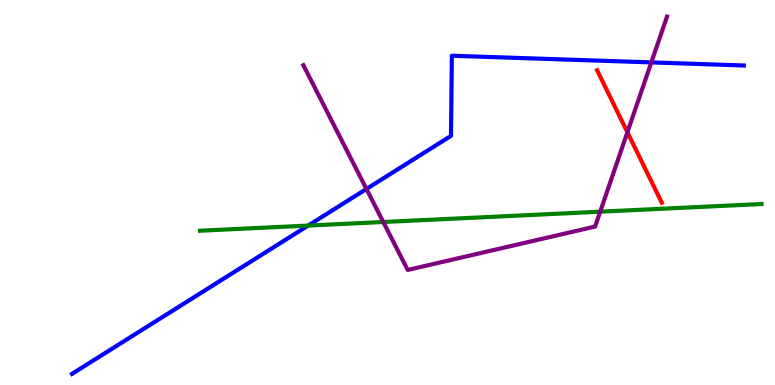[{'lines': ['blue', 'red'], 'intersections': []}, {'lines': ['green', 'red'], 'intersections': []}, {'lines': ['purple', 'red'], 'intersections': [{'x': 8.1, 'y': 6.56}]}, {'lines': ['blue', 'green'], 'intersections': [{'x': 3.98, 'y': 4.14}]}, {'lines': ['blue', 'purple'], 'intersections': [{'x': 4.73, 'y': 5.09}, {'x': 8.4, 'y': 8.38}]}, {'lines': ['green', 'purple'], 'intersections': [{'x': 4.95, 'y': 4.23}, {'x': 7.74, 'y': 4.5}]}]